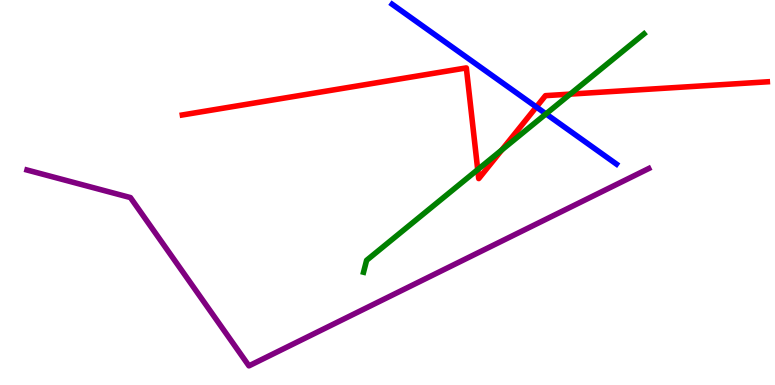[{'lines': ['blue', 'red'], 'intersections': [{'x': 6.92, 'y': 7.22}]}, {'lines': ['green', 'red'], 'intersections': [{'x': 6.16, 'y': 5.59}, {'x': 6.47, 'y': 6.1}, {'x': 7.36, 'y': 7.56}]}, {'lines': ['purple', 'red'], 'intersections': []}, {'lines': ['blue', 'green'], 'intersections': [{'x': 7.05, 'y': 7.04}]}, {'lines': ['blue', 'purple'], 'intersections': []}, {'lines': ['green', 'purple'], 'intersections': []}]